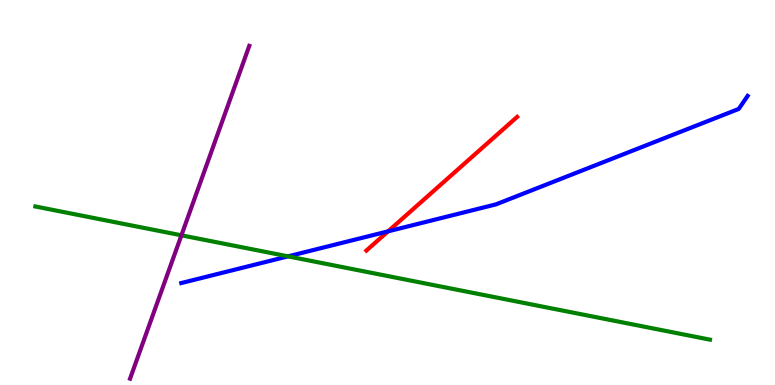[{'lines': ['blue', 'red'], 'intersections': [{'x': 5.01, 'y': 3.99}]}, {'lines': ['green', 'red'], 'intersections': []}, {'lines': ['purple', 'red'], 'intersections': []}, {'lines': ['blue', 'green'], 'intersections': [{'x': 3.72, 'y': 3.34}]}, {'lines': ['blue', 'purple'], 'intersections': []}, {'lines': ['green', 'purple'], 'intersections': [{'x': 2.34, 'y': 3.89}]}]